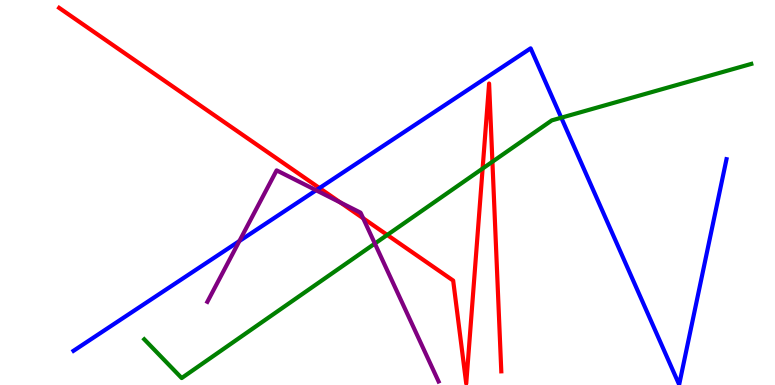[{'lines': ['blue', 'red'], 'intersections': [{'x': 4.12, 'y': 5.12}]}, {'lines': ['green', 'red'], 'intersections': [{'x': 5.0, 'y': 3.9}, {'x': 6.23, 'y': 5.62}, {'x': 6.35, 'y': 5.8}]}, {'lines': ['purple', 'red'], 'intersections': [{'x': 4.39, 'y': 4.74}, {'x': 4.69, 'y': 4.33}]}, {'lines': ['blue', 'green'], 'intersections': [{'x': 7.24, 'y': 6.94}]}, {'lines': ['blue', 'purple'], 'intersections': [{'x': 3.09, 'y': 3.74}, {'x': 4.08, 'y': 5.06}]}, {'lines': ['green', 'purple'], 'intersections': [{'x': 4.84, 'y': 3.67}]}]